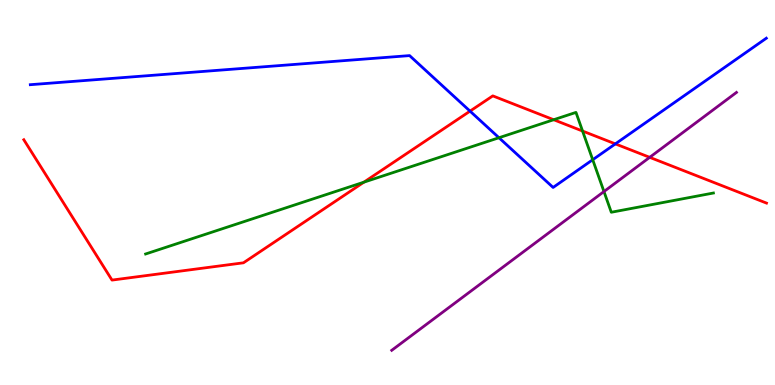[{'lines': ['blue', 'red'], 'intersections': [{'x': 6.06, 'y': 7.11}, {'x': 7.94, 'y': 6.26}]}, {'lines': ['green', 'red'], 'intersections': [{'x': 4.7, 'y': 5.27}, {'x': 7.14, 'y': 6.89}, {'x': 7.52, 'y': 6.6}]}, {'lines': ['purple', 'red'], 'intersections': [{'x': 8.38, 'y': 5.91}]}, {'lines': ['blue', 'green'], 'intersections': [{'x': 6.44, 'y': 6.42}, {'x': 7.65, 'y': 5.85}]}, {'lines': ['blue', 'purple'], 'intersections': []}, {'lines': ['green', 'purple'], 'intersections': [{'x': 7.79, 'y': 5.02}]}]